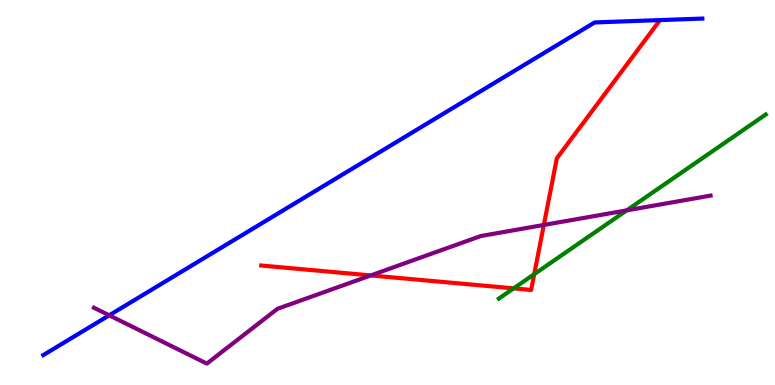[{'lines': ['blue', 'red'], 'intersections': []}, {'lines': ['green', 'red'], 'intersections': [{'x': 6.63, 'y': 2.51}, {'x': 6.89, 'y': 2.88}]}, {'lines': ['purple', 'red'], 'intersections': [{'x': 4.78, 'y': 2.85}, {'x': 7.02, 'y': 4.16}]}, {'lines': ['blue', 'green'], 'intersections': []}, {'lines': ['blue', 'purple'], 'intersections': [{'x': 1.41, 'y': 1.81}]}, {'lines': ['green', 'purple'], 'intersections': [{'x': 8.09, 'y': 4.54}]}]